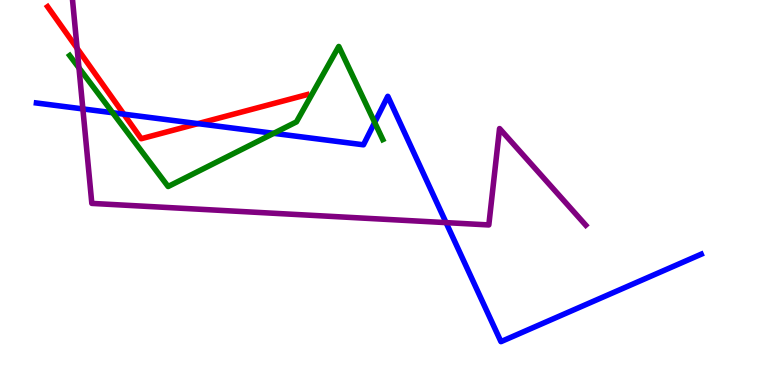[{'lines': ['blue', 'red'], 'intersections': [{'x': 1.6, 'y': 7.03}, {'x': 2.55, 'y': 6.79}]}, {'lines': ['green', 'red'], 'intersections': []}, {'lines': ['purple', 'red'], 'intersections': [{'x': 0.995, 'y': 8.75}]}, {'lines': ['blue', 'green'], 'intersections': [{'x': 1.45, 'y': 7.07}, {'x': 3.53, 'y': 6.54}, {'x': 4.83, 'y': 6.82}]}, {'lines': ['blue', 'purple'], 'intersections': [{'x': 1.07, 'y': 7.17}, {'x': 5.76, 'y': 4.22}]}, {'lines': ['green', 'purple'], 'intersections': [{'x': 1.02, 'y': 8.24}]}]